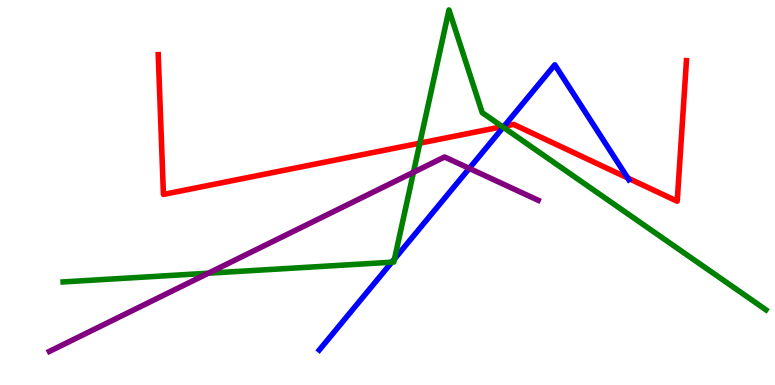[{'lines': ['blue', 'red'], 'intersections': [{'x': 6.5, 'y': 6.72}, {'x': 8.1, 'y': 5.38}]}, {'lines': ['green', 'red'], 'intersections': [{'x': 5.42, 'y': 6.28}, {'x': 6.48, 'y': 6.71}]}, {'lines': ['purple', 'red'], 'intersections': []}, {'lines': ['blue', 'green'], 'intersections': [{'x': 5.06, 'y': 3.19}, {'x': 5.09, 'y': 3.27}, {'x': 6.49, 'y': 6.69}]}, {'lines': ['blue', 'purple'], 'intersections': [{'x': 6.06, 'y': 5.63}]}, {'lines': ['green', 'purple'], 'intersections': [{'x': 2.69, 'y': 2.9}, {'x': 5.33, 'y': 5.52}]}]